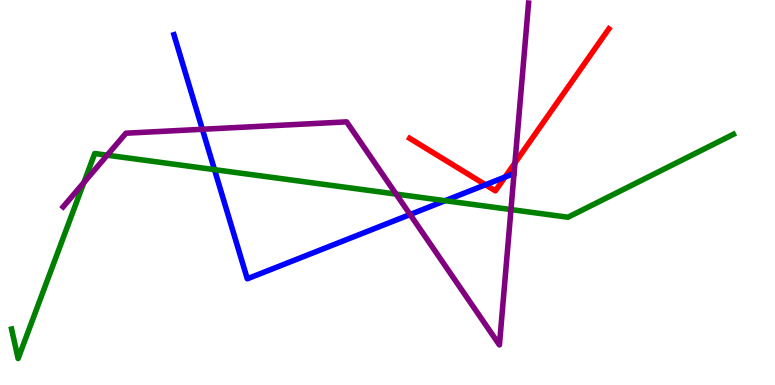[{'lines': ['blue', 'red'], 'intersections': [{'x': 6.26, 'y': 5.2}, {'x': 6.52, 'y': 5.4}]}, {'lines': ['green', 'red'], 'intersections': []}, {'lines': ['purple', 'red'], 'intersections': [{'x': 6.64, 'y': 5.77}]}, {'lines': ['blue', 'green'], 'intersections': [{'x': 2.77, 'y': 5.59}, {'x': 5.74, 'y': 4.79}]}, {'lines': ['blue', 'purple'], 'intersections': [{'x': 2.61, 'y': 6.64}, {'x': 5.29, 'y': 4.43}]}, {'lines': ['green', 'purple'], 'intersections': [{'x': 1.08, 'y': 5.26}, {'x': 1.38, 'y': 5.97}, {'x': 5.11, 'y': 4.96}, {'x': 6.59, 'y': 4.56}]}]